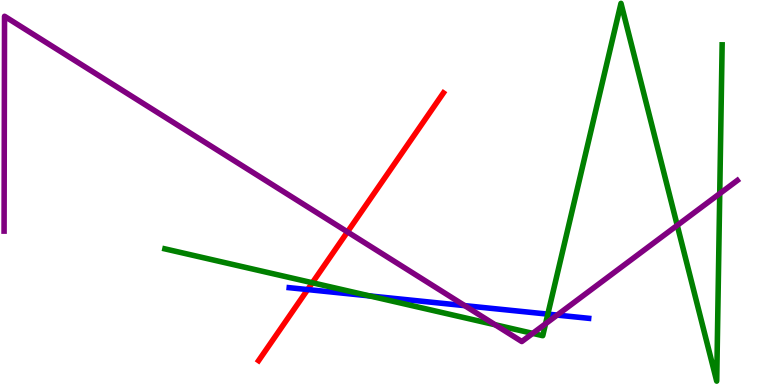[{'lines': ['blue', 'red'], 'intersections': [{'x': 3.97, 'y': 2.48}]}, {'lines': ['green', 'red'], 'intersections': [{'x': 4.03, 'y': 2.66}]}, {'lines': ['purple', 'red'], 'intersections': [{'x': 4.48, 'y': 3.98}]}, {'lines': ['blue', 'green'], 'intersections': [{'x': 4.77, 'y': 2.31}, {'x': 7.07, 'y': 1.84}]}, {'lines': ['blue', 'purple'], 'intersections': [{'x': 6.0, 'y': 2.06}, {'x': 7.19, 'y': 1.82}]}, {'lines': ['green', 'purple'], 'intersections': [{'x': 6.39, 'y': 1.57}, {'x': 6.87, 'y': 1.34}, {'x': 7.04, 'y': 1.59}, {'x': 8.74, 'y': 4.15}, {'x': 9.29, 'y': 4.97}]}]